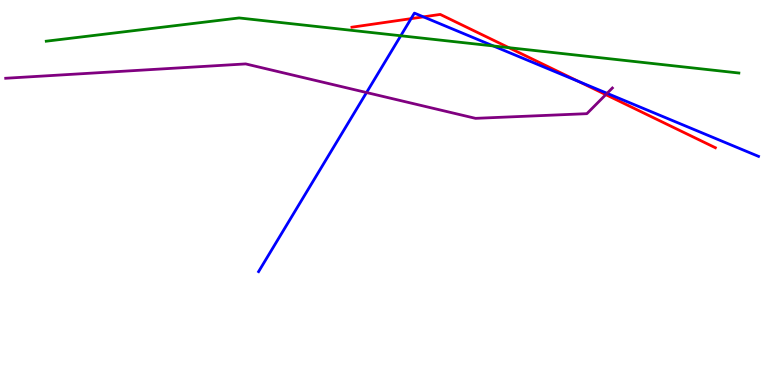[{'lines': ['blue', 'red'], 'intersections': [{'x': 5.3, 'y': 9.52}, {'x': 5.46, 'y': 9.56}, {'x': 7.47, 'y': 7.88}]}, {'lines': ['green', 'red'], 'intersections': [{'x': 6.57, 'y': 8.76}]}, {'lines': ['purple', 'red'], 'intersections': [{'x': 7.82, 'y': 7.54}]}, {'lines': ['blue', 'green'], 'intersections': [{'x': 5.17, 'y': 9.07}, {'x': 6.37, 'y': 8.81}]}, {'lines': ['blue', 'purple'], 'intersections': [{'x': 4.73, 'y': 7.6}, {'x': 7.83, 'y': 7.58}]}, {'lines': ['green', 'purple'], 'intersections': []}]